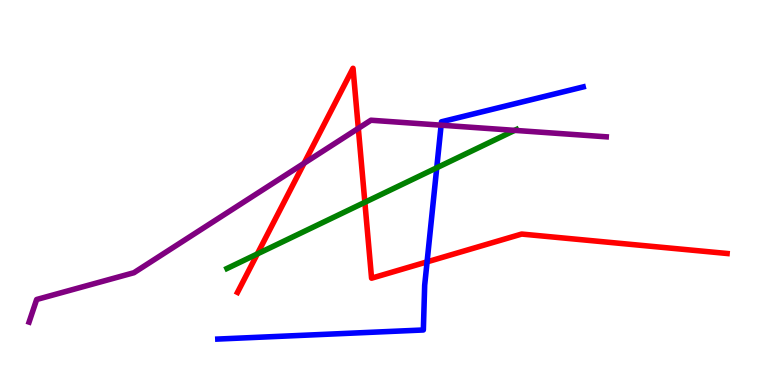[{'lines': ['blue', 'red'], 'intersections': [{'x': 5.51, 'y': 3.2}]}, {'lines': ['green', 'red'], 'intersections': [{'x': 3.32, 'y': 3.4}, {'x': 4.71, 'y': 4.75}]}, {'lines': ['purple', 'red'], 'intersections': [{'x': 3.92, 'y': 5.76}, {'x': 4.62, 'y': 6.67}]}, {'lines': ['blue', 'green'], 'intersections': [{'x': 5.64, 'y': 5.64}]}, {'lines': ['blue', 'purple'], 'intersections': [{'x': 5.69, 'y': 6.75}]}, {'lines': ['green', 'purple'], 'intersections': [{'x': 6.64, 'y': 6.61}]}]